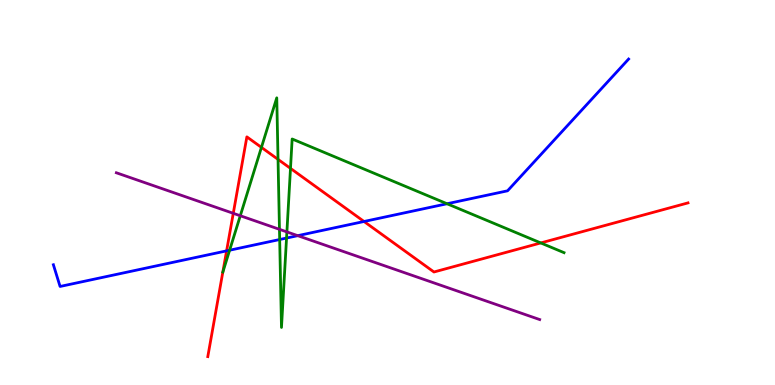[{'lines': ['blue', 'red'], 'intersections': [{'x': 2.92, 'y': 3.48}, {'x': 4.7, 'y': 4.25}]}, {'lines': ['green', 'red'], 'intersections': [{'x': 3.37, 'y': 6.17}, {'x': 3.59, 'y': 5.86}, {'x': 3.75, 'y': 5.63}, {'x': 6.98, 'y': 3.69}]}, {'lines': ['purple', 'red'], 'intersections': [{'x': 3.01, 'y': 4.46}]}, {'lines': ['blue', 'green'], 'intersections': [{'x': 2.96, 'y': 3.5}, {'x': 3.61, 'y': 3.78}, {'x': 3.7, 'y': 3.82}, {'x': 5.77, 'y': 4.71}]}, {'lines': ['blue', 'purple'], 'intersections': [{'x': 3.84, 'y': 3.88}]}, {'lines': ['green', 'purple'], 'intersections': [{'x': 3.1, 'y': 4.4}, {'x': 3.61, 'y': 4.04}, {'x': 3.7, 'y': 3.98}]}]